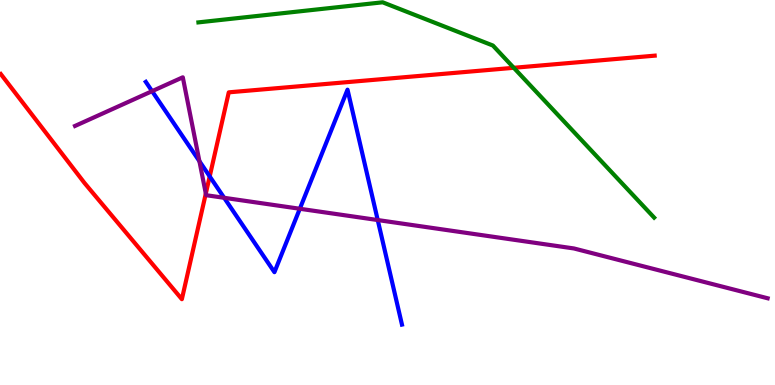[{'lines': ['blue', 'red'], 'intersections': [{'x': 2.71, 'y': 5.42}]}, {'lines': ['green', 'red'], 'intersections': [{'x': 6.63, 'y': 8.24}]}, {'lines': ['purple', 'red'], 'intersections': [{'x': 2.66, 'y': 4.97}]}, {'lines': ['blue', 'green'], 'intersections': []}, {'lines': ['blue', 'purple'], 'intersections': [{'x': 1.96, 'y': 7.63}, {'x': 2.57, 'y': 5.81}, {'x': 2.89, 'y': 4.86}, {'x': 3.87, 'y': 4.58}, {'x': 4.87, 'y': 4.28}]}, {'lines': ['green', 'purple'], 'intersections': []}]